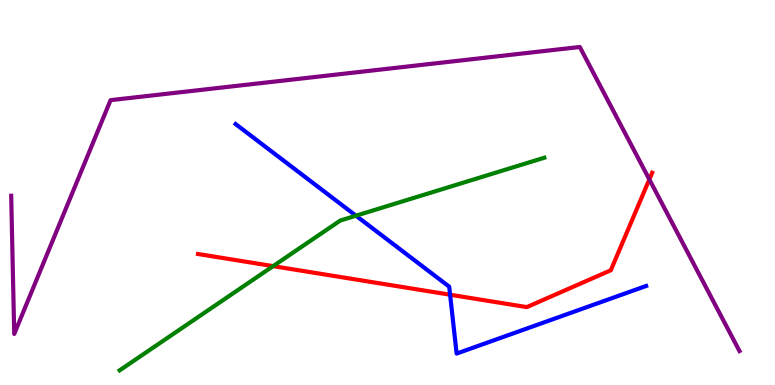[{'lines': ['blue', 'red'], 'intersections': [{'x': 5.81, 'y': 2.34}]}, {'lines': ['green', 'red'], 'intersections': [{'x': 3.52, 'y': 3.09}]}, {'lines': ['purple', 'red'], 'intersections': [{'x': 8.38, 'y': 5.34}]}, {'lines': ['blue', 'green'], 'intersections': [{'x': 4.59, 'y': 4.4}]}, {'lines': ['blue', 'purple'], 'intersections': []}, {'lines': ['green', 'purple'], 'intersections': []}]